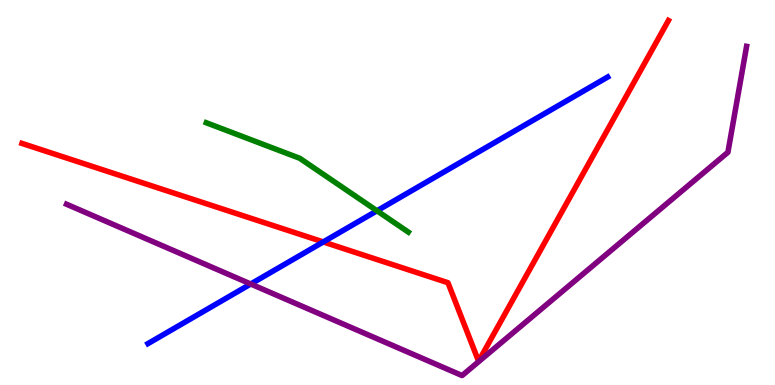[{'lines': ['blue', 'red'], 'intersections': [{'x': 4.17, 'y': 3.72}]}, {'lines': ['green', 'red'], 'intersections': []}, {'lines': ['purple', 'red'], 'intersections': []}, {'lines': ['blue', 'green'], 'intersections': [{'x': 4.86, 'y': 4.52}]}, {'lines': ['blue', 'purple'], 'intersections': [{'x': 3.24, 'y': 2.62}]}, {'lines': ['green', 'purple'], 'intersections': []}]